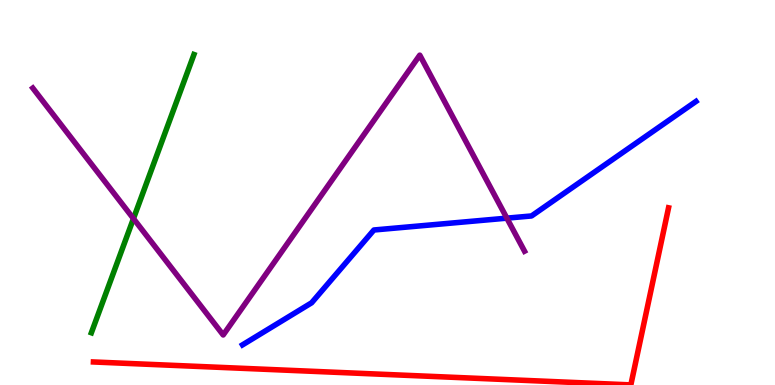[{'lines': ['blue', 'red'], 'intersections': []}, {'lines': ['green', 'red'], 'intersections': []}, {'lines': ['purple', 'red'], 'intersections': []}, {'lines': ['blue', 'green'], 'intersections': []}, {'lines': ['blue', 'purple'], 'intersections': [{'x': 6.54, 'y': 4.33}]}, {'lines': ['green', 'purple'], 'intersections': [{'x': 1.72, 'y': 4.32}]}]